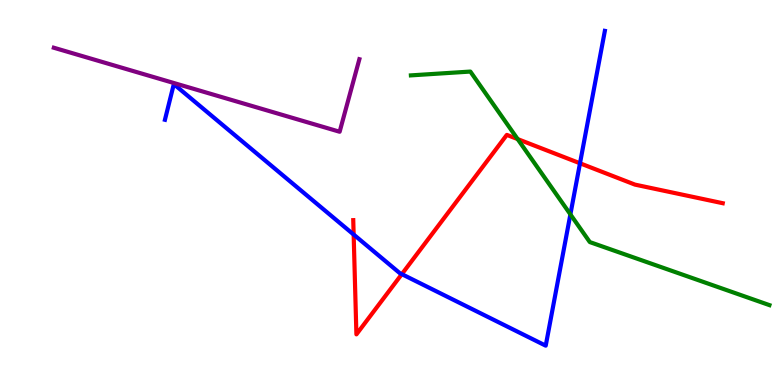[{'lines': ['blue', 'red'], 'intersections': [{'x': 4.56, 'y': 3.91}, {'x': 5.18, 'y': 2.88}, {'x': 7.48, 'y': 5.76}]}, {'lines': ['green', 'red'], 'intersections': [{'x': 6.68, 'y': 6.39}]}, {'lines': ['purple', 'red'], 'intersections': []}, {'lines': ['blue', 'green'], 'intersections': [{'x': 7.36, 'y': 4.43}]}, {'lines': ['blue', 'purple'], 'intersections': []}, {'lines': ['green', 'purple'], 'intersections': []}]